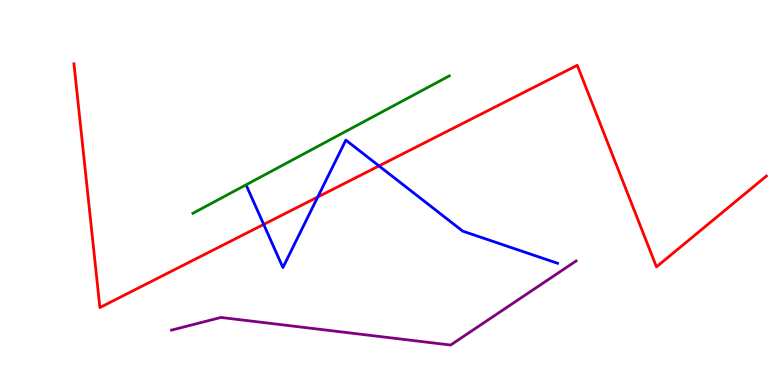[{'lines': ['blue', 'red'], 'intersections': [{'x': 3.4, 'y': 4.17}, {'x': 4.1, 'y': 4.88}, {'x': 4.89, 'y': 5.69}]}, {'lines': ['green', 'red'], 'intersections': []}, {'lines': ['purple', 'red'], 'intersections': []}, {'lines': ['blue', 'green'], 'intersections': []}, {'lines': ['blue', 'purple'], 'intersections': []}, {'lines': ['green', 'purple'], 'intersections': []}]